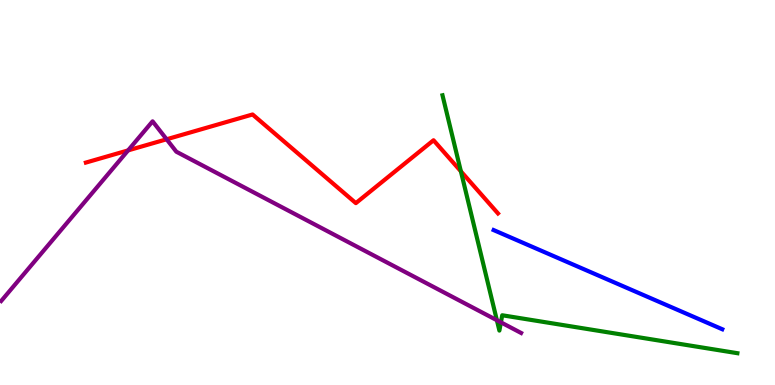[{'lines': ['blue', 'red'], 'intersections': []}, {'lines': ['green', 'red'], 'intersections': [{'x': 5.95, 'y': 5.55}]}, {'lines': ['purple', 'red'], 'intersections': [{'x': 1.65, 'y': 6.09}, {'x': 2.15, 'y': 6.38}]}, {'lines': ['blue', 'green'], 'intersections': []}, {'lines': ['blue', 'purple'], 'intersections': []}, {'lines': ['green', 'purple'], 'intersections': [{'x': 6.41, 'y': 1.68}, {'x': 6.46, 'y': 1.63}]}]